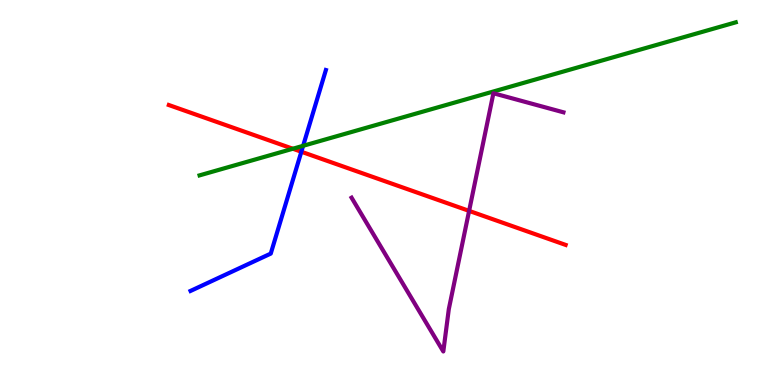[{'lines': ['blue', 'red'], 'intersections': [{'x': 3.89, 'y': 6.06}]}, {'lines': ['green', 'red'], 'intersections': [{'x': 3.78, 'y': 6.14}]}, {'lines': ['purple', 'red'], 'intersections': [{'x': 6.05, 'y': 4.52}]}, {'lines': ['blue', 'green'], 'intersections': [{'x': 3.91, 'y': 6.21}]}, {'lines': ['blue', 'purple'], 'intersections': []}, {'lines': ['green', 'purple'], 'intersections': []}]